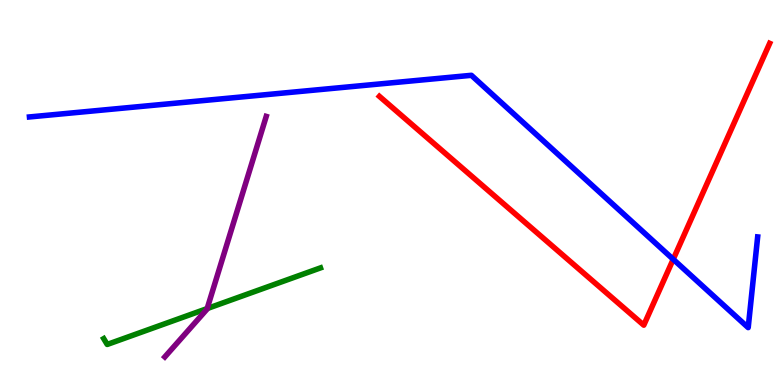[{'lines': ['blue', 'red'], 'intersections': [{'x': 8.69, 'y': 3.27}]}, {'lines': ['green', 'red'], 'intersections': []}, {'lines': ['purple', 'red'], 'intersections': []}, {'lines': ['blue', 'green'], 'intersections': []}, {'lines': ['blue', 'purple'], 'intersections': []}, {'lines': ['green', 'purple'], 'intersections': [{'x': 2.67, 'y': 1.99}]}]